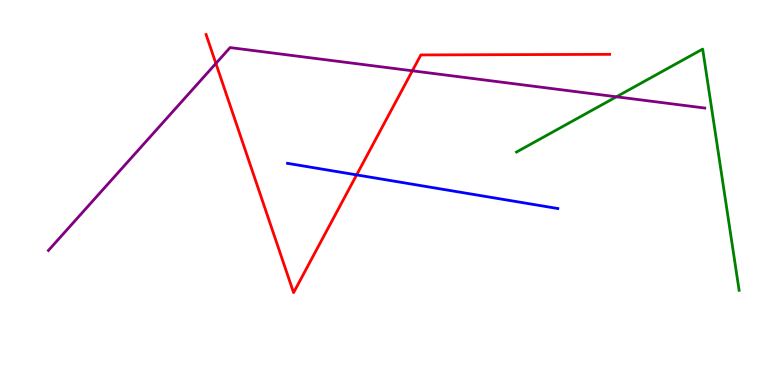[{'lines': ['blue', 'red'], 'intersections': [{'x': 4.6, 'y': 5.46}]}, {'lines': ['green', 'red'], 'intersections': []}, {'lines': ['purple', 'red'], 'intersections': [{'x': 2.79, 'y': 8.35}, {'x': 5.32, 'y': 8.16}]}, {'lines': ['blue', 'green'], 'intersections': []}, {'lines': ['blue', 'purple'], 'intersections': []}, {'lines': ['green', 'purple'], 'intersections': [{'x': 7.95, 'y': 7.49}]}]